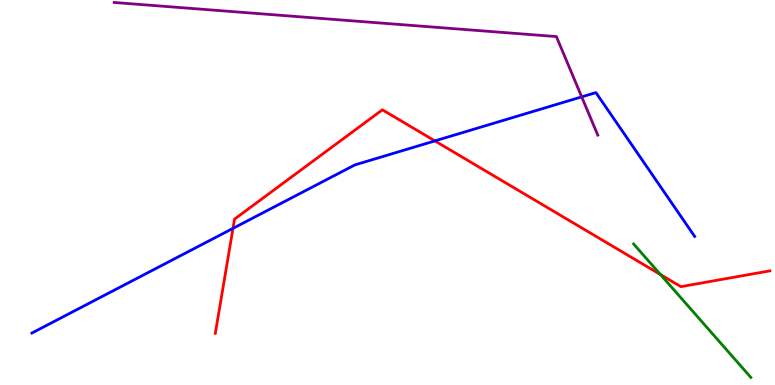[{'lines': ['blue', 'red'], 'intersections': [{'x': 3.01, 'y': 4.07}, {'x': 5.61, 'y': 6.34}]}, {'lines': ['green', 'red'], 'intersections': [{'x': 8.52, 'y': 2.87}]}, {'lines': ['purple', 'red'], 'intersections': []}, {'lines': ['blue', 'green'], 'intersections': []}, {'lines': ['blue', 'purple'], 'intersections': [{'x': 7.51, 'y': 7.48}]}, {'lines': ['green', 'purple'], 'intersections': []}]